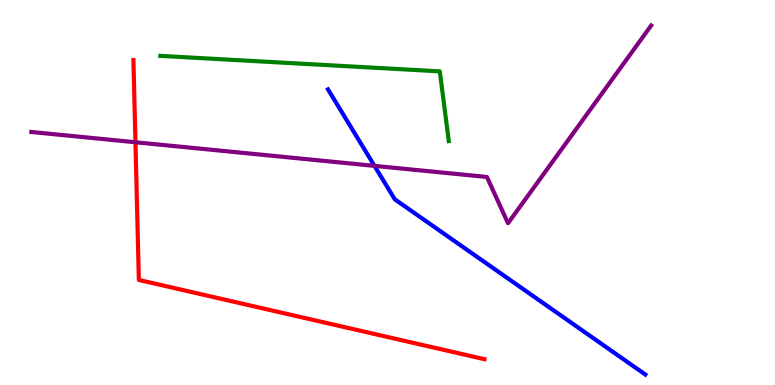[{'lines': ['blue', 'red'], 'intersections': []}, {'lines': ['green', 'red'], 'intersections': []}, {'lines': ['purple', 'red'], 'intersections': [{'x': 1.75, 'y': 6.3}]}, {'lines': ['blue', 'green'], 'intersections': []}, {'lines': ['blue', 'purple'], 'intersections': [{'x': 4.83, 'y': 5.69}]}, {'lines': ['green', 'purple'], 'intersections': []}]